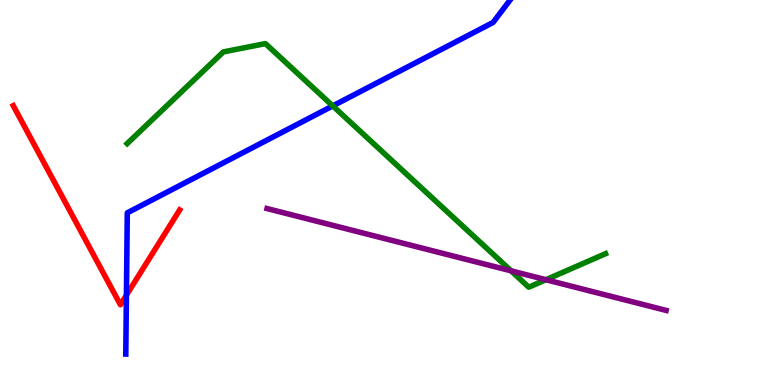[{'lines': ['blue', 'red'], 'intersections': [{'x': 1.63, 'y': 2.33}]}, {'lines': ['green', 'red'], 'intersections': []}, {'lines': ['purple', 'red'], 'intersections': []}, {'lines': ['blue', 'green'], 'intersections': [{'x': 4.29, 'y': 7.25}]}, {'lines': ['blue', 'purple'], 'intersections': []}, {'lines': ['green', 'purple'], 'intersections': [{'x': 6.59, 'y': 2.97}, {'x': 7.04, 'y': 2.73}]}]